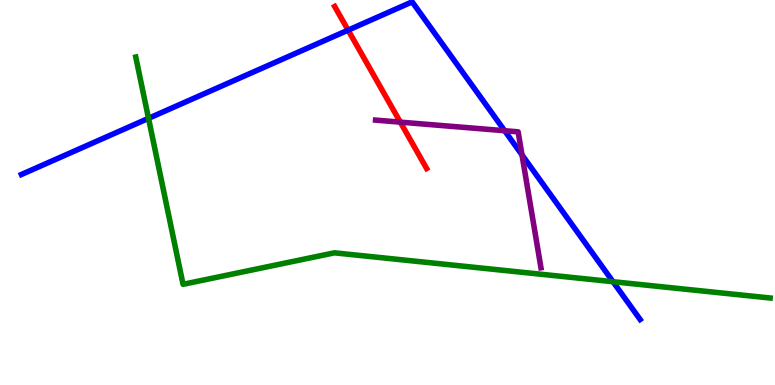[{'lines': ['blue', 'red'], 'intersections': [{'x': 4.49, 'y': 9.22}]}, {'lines': ['green', 'red'], 'intersections': []}, {'lines': ['purple', 'red'], 'intersections': [{'x': 5.17, 'y': 6.83}]}, {'lines': ['blue', 'green'], 'intersections': [{'x': 1.92, 'y': 6.93}, {'x': 7.91, 'y': 2.68}]}, {'lines': ['blue', 'purple'], 'intersections': [{'x': 6.51, 'y': 6.6}, {'x': 6.74, 'y': 5.98}]}, {'lines': ['green', 'purple'], 'intersections': []}]